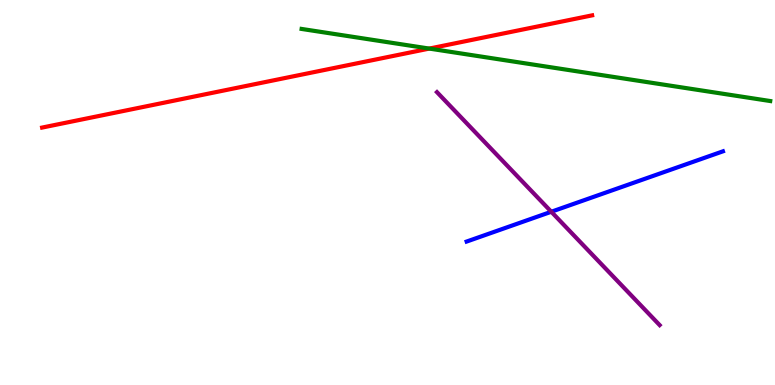[{'lines': ['blue', 'red'], 'intersections': []}, {'lines': ['green', 'red'], 'intersections': [{'x': 5.54, 'y': 8.74}]}, {'lines': ['purple', 'red'], 'intersections': []}, {'lines': ['blue', 'green'], 'intersections': []}, {'lines': ['blue', 'purple'], 'intersections': [{'x': 7.11, 'y': 4.5}]}, {'lines': ['green', 'purple'], 'intersections': []}]